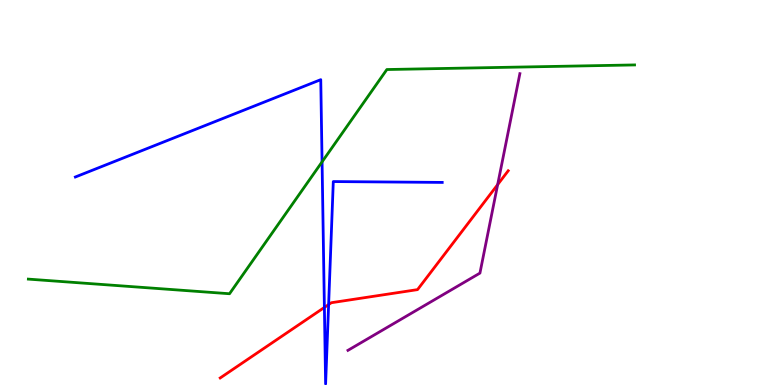[{'lines': ['blue', 'red'], 'intersections': [{'x': 4.19, 'y': 2.01}, {'x': 4.24, 'y': 2.09}]}, {'lines': ['green', 'red'], 'intersections': []}, {'lines': ['purple', 'red'], 'intersections': [{'x': 6.42, 'y': 5.21}]}, {'lines': ['blue', 'green'], 'intersections': [{'x': 4.16, 'y': 5.8}]}, {'lines': ['blue', 'purple'], 'intersections': []}, {'lines': ['green', 'purple'], 'intersections': []}]